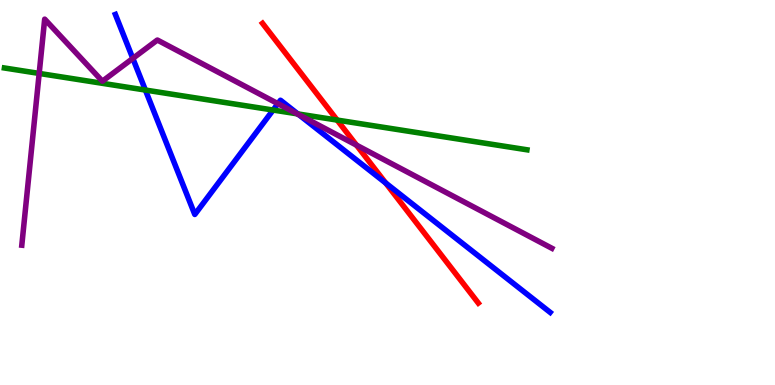[{'lines': ['blue', 'red'], 'intersections': [{'x': 4.98, 'y': 5.25}]}, {'lines': ['green', 'red'], 'intersections': [{'x': 4.35, 'y': 6.88}]}, {'lines': ['purple', 'red'], 'intersections': [{'x': 4.6, 'y': 6.23}]}, {'lines': ['blue', 'green'], 'intersections': [{'x': 1.88, 'y': 7.66}, {'x': 3.52, 'y': 7.14}, {'x': 3.84, 'y': 7.04}]}, {'lines': ['blue', 'purple'], 'intersections': [{'x': 1.71, 'y': 8.48}, {'x': 3.59, 'y': 7.31}, {'x': 3.86, 'y': 7.02}]}, {'lines': ['green', 'purple'], 'intersections': [{'x': 0.506, 'y': 8.09}, {'x': 3.83, 'y': 7.04}]}]